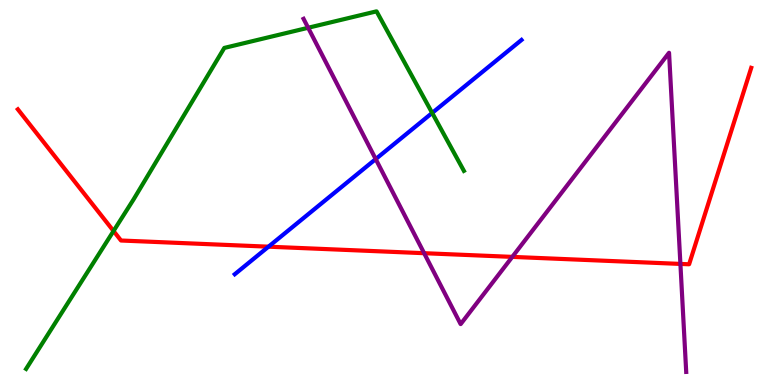[{'lines': ['blue', 'red'], 'intersections': [{'x': 3.46, 'y': 3.59}]}, {'lines': ['green', 'red'], 'intersections': [{'x': 1.46, 'y': 4.0}]}, {'lines': ['purple', 'red'], 'intersections': [{'x': 5.47, 'y': 3.42}, {'x': 6.61, 'y': 3.33}, {'x': 8.78, 'y': 3.14}]}, {'lines': ['blue', 'green'], 'intersections': [{'x': 5.58, 'y': 7.07}]}, {'lines': ['blue', 'purple'], 'intersections': [{'x': 4.85, 'y': 5.87}]}, {'lines': ['green', 'purple'], 'intersections': [{'x': 3.98, 'y': 9.28}]}]